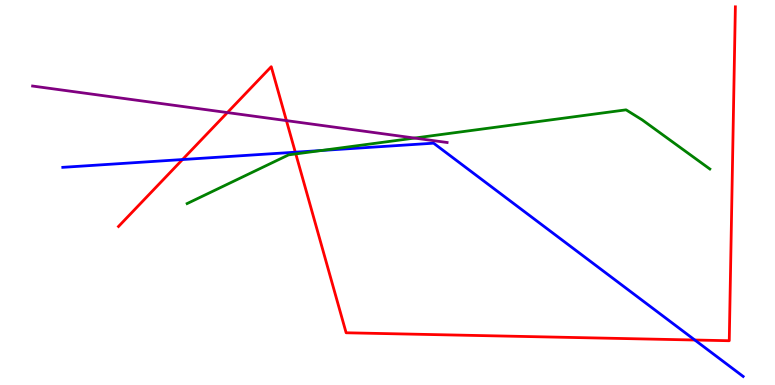[{'lines': ['blue', 'red'], 'intersections': [{'x': 2.35, 'y': 5.86}, {'x': 3.81, 'y': 6.05}, {'x': 8.97, 'y': 1.17}]}, {'lines': ['green', 'red'], 'intersections': [{'x': 3.82, 'y': 6.0}]}, {'lines': ['purple', 'red'], 'intersections': [{'x': 2.93, 'y': 7.08}, {'x': 3.7, 'y': 6.87}]}, {'lines': ['blue', 'green'], 'intersections': [{'x': 4.15, 'y': 6.09}]}, {'lines': ['blue', 'purple'], 'intersections': []}, {'lines': ['green', 'purple'], 'intersections': [{'x': 5.35, 'y': 6.41}]}]